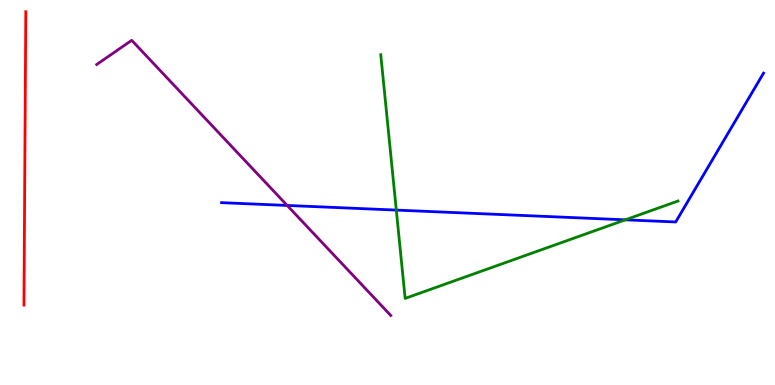[{'lines': ['blue', 'red'], 'intersections': []}, {'lines': ['green', 'red'], 'intersections': []}, {'lines': ['purple', 'red'], 'intersections': []}, {'lines': ['blue', 'green'], 'intersections': [{'x': 5.11, 'y': 4.54}, {'x': 8.07, 'y': 4.29}]}, {'lines': ['blue', 'purple'], 'intersections': [{'x': 3.71, 'y': 4.66}]}, {'lines': ['green', 'purple'], 'intersections': []}]